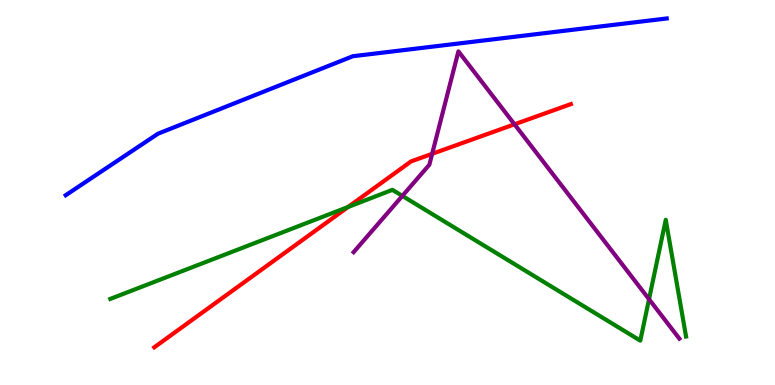[{'lines': ['blue', 'red'], 'intersections': []}, {'lines': ['green', 'red'], 'intersections': [{'x': 4.49, 'y': 4.62}]}, {'lines': ['purple', 'red'], 'intersections': [{'x': 5.58, 'y': 6.0}, {'x': 6.64, 'y': 6.77}]}, {'lines': ['blue', 'green'], 'intersections': []}, {'lines': ['blue', 'purple'], 'intersections': []}, {'lines': ['green', 'purple'], 'intersections': [{'x': 5.19, 'y': 4.91}, {'x': 8.37, 'y': 2.23}]}]